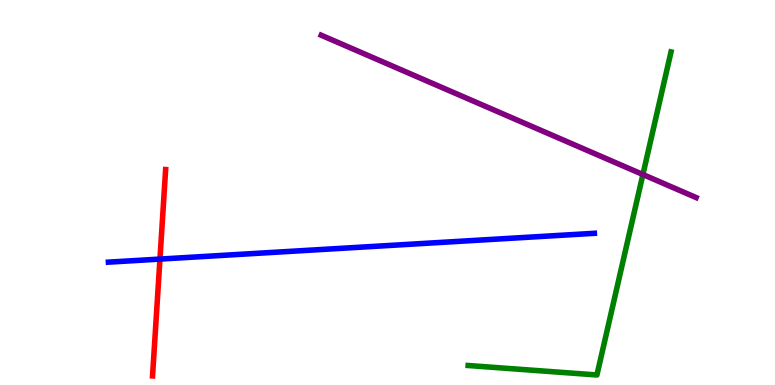[{'lines': ['blue', 'red'], 'intersections': [{'x': 2.06, 'y': 3.27}]}, {'lines': ['green', 'red'], 'intersections': []}, {'lines': ['purple', 'red'], 'intersections': []}, {'lines': ['blue', 'green'], 'intersections': []}, {'lines': ['blue', 'purple'], 'intersections': []}, {'lines': ['green', 'purple'], 'intersections': [{'x': 8.3, 'y': 5.47}]}]